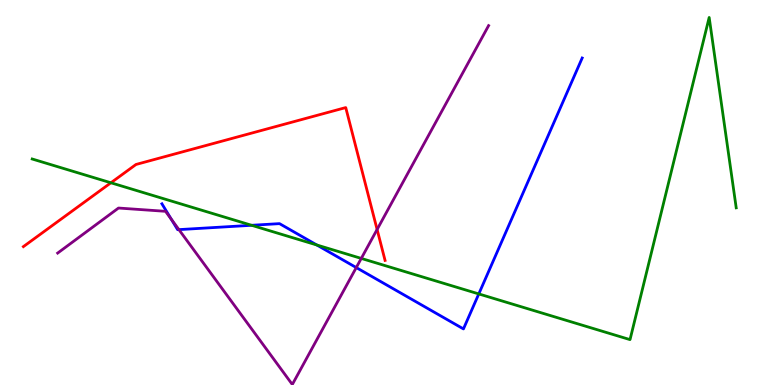[{'lines': ['blue', 'red'], 'intersections': []}, {'lines': ['green', 'red'], 'intersections': [{'x': 1.43, 'y': 5.25}]}, {'lines': ['purple', 'red'], 'intersections': [{'x': 4.87, 'y': 4.04}]}, {'lines': ['blue', 'green'], 'intersections': [{'x': 3.25, 'y': 4.15}, {'x': 4.09, 'y': 3.64}, {'x': 6.18, 'y': 2.37}]}, {'lines': ['blue', 'purple'], 'intersections': [{'x': 2.21, 'y': 4.31}, {'x': 2.31, 'y': 4.04}, {'x': 4.6, 'y': 3.05}]}, {'lines': ['green', 'purple'], 'intersections': [{'x': 4.66, 'y': 3.29}]}]